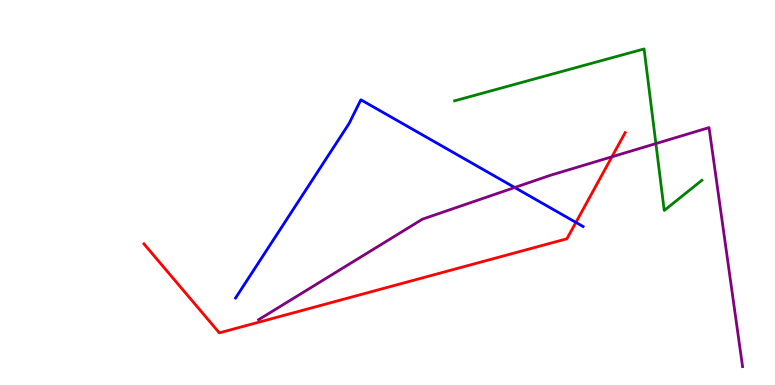[{'lines': ['blue', 'red'], 'intersections': [{'x': 7.43, 'y': 4.22}]}, {'lines': ['green', 'red'], 'intersections': []}, {'lines': ['purple', 'red'], 'intersections': [{'x': 7.9, 'y': 5.93}]}, {'lines': ['blue', 'green'], 'intersections': []}, {'lines': ['blue', 'purple'], 'intersections': [{'x': 6.64, 'y': 5.13}]}, {'lines': ['green', 'purple'], 'intersections': [{'x': 8.46, 'y': 6.27}]}]